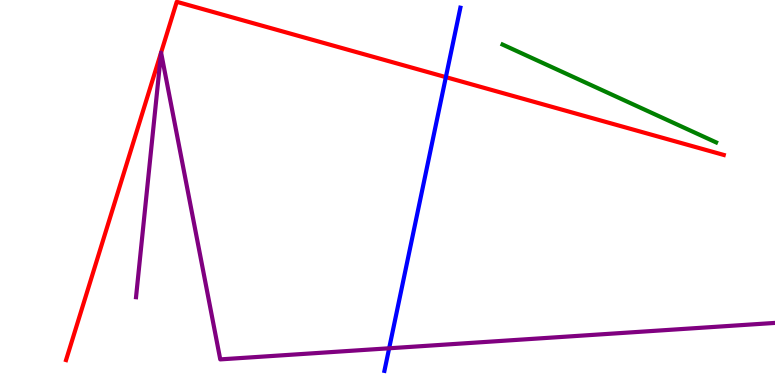[{'lines': ['blue', 'red'], 'intersections': [{'x': 5.75, 'y': 8.0}]}, {'lines': ['green', 'red'], 'intersections': []}, {'lines': ['purple', 'red'], 'intersections': []}, {'lines': ['blue', 'green'], 'intersections': []}, {'lines': ['blue', 'purple'], 'intersections': [{'x': 5.02, 'y': 0.954}]}, {'lines': ['green', 'purple'], 'intersections': []}]